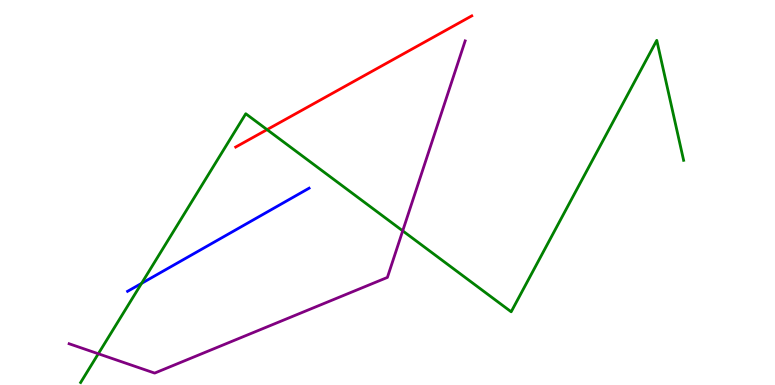[{'lines': ['blue', 'red'], 'intersections': []}, {'lines': ['green', 'red'], 'intersections': [{'x': 3.45, 'y': 6.63}]}, {'lines': ['purple', 'red'], 'intersections': []}, {'lines': ['blue', 'green'], 'intersections': [{'x': 1.83, 'y': 2.64}]}, {'lines': ['blue', 'purple'], 'intersections': []}, {'lines': ['green', 'purple'], 'intersections': [{'x': 1.27, 'y': 0.811}, {'x': 5.2, 'y': 4.0}]}]